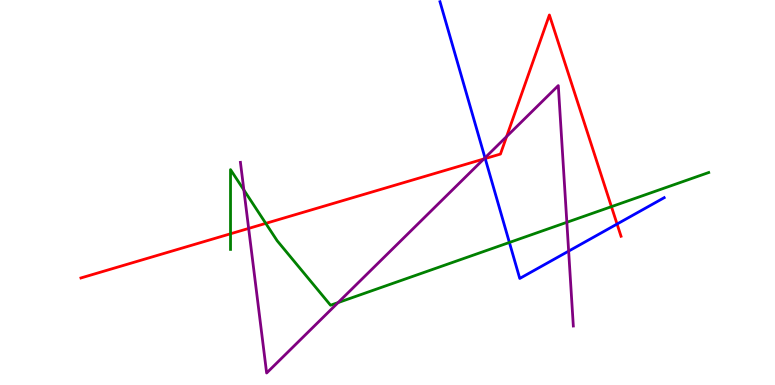[{'lines': ['blue', 'red'], 'intersections': [{'x': 6.26, 'y': 5.88}, {'x': 7.96, 'y': 4.18}]}, {'lines': ['green', 'red'], 'intersections': [{'x': 2.97, 'y': 3.93}, {'x': 3.43, 'y': 4.2}, {'x': 7.89, 'y': 4.63}]}, {'lines': ['purple', 'red'], 'intersections': [{'x': 3.21, 'y': 4.07}, {'x': 6.24, 'y': 5.87}, {'x': 6.54, 'y': 6.45}]}, {'lines': ['blue', 'green'], 'intersections': [{'x': 6.57, 'y': 3.7}]}, {'lines': ['blue', 'purple'], 'intersections': [{'x': 6.26, 'y': 5.9}, {'x': 7.34, 'y': 3.48}]}, {'lines': ['green', 'purple'], 'intersections': [{'x': 3.15, 'y': 5.07}, {'x': 4.36, 'y': 2.14}, {'x': 7.31, 'y': 4.23}]}]